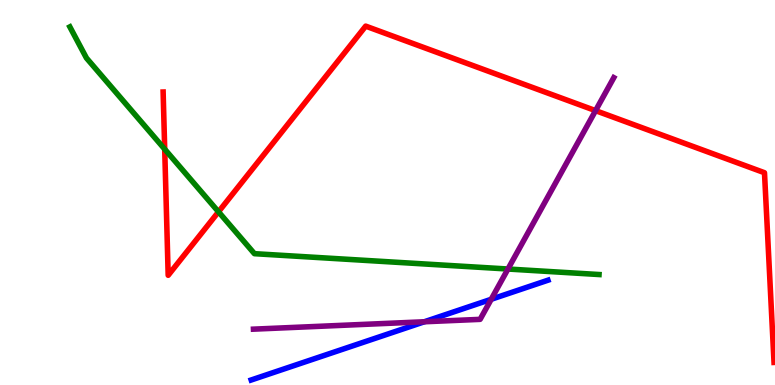[{'lines': ['blue', 'red'], 'intersections': []}, {'lines': ['green', 'red'], 'intersections': [{'x': 2.13, 'y': 6.13}, {'x': 2.82, 'y': 4.5}]}, {'lines': ['purple', 'red'], 'intersections': [{'x': 7.68, 'y': 7.13}]}, {'lines': ['blue', 'green'], 'intersections': []}, {'lines': ['blue', 'purple'], 'intersections': [{'x': 5.48, 'y': 1.64}, {'x': 6.34, 'y': 2.23}]}, {'lines': ['green', 'purple'], 'intersections': [{'x': 6.55, 'y': 3.01}]}]